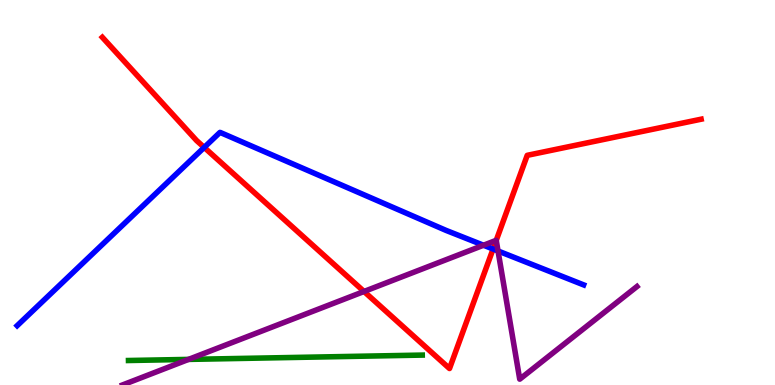[{'lines': ['blue', 'red'], 'intersections': [{'x': 2.63, 'y': 6.17}, {'x': 6.36, 'y': 3.53}]}, {'lines': ['green', 'red'], 'intersections': []}, {'lines': ['purple', 'red'], 'intersections': [{'x': 4.7, 'y': 2.43}, {'x': 6.4, 'y': 3.76}]}, {'lines': ['blue', 'green'], 'intersections': []}, {'lines': ['blue', 'purple'], 'intersections': [{'x': 6.24, 'y': 3.63}, {'x': 6.43, 'y': 3.48}]}, {'lines': ['green', 'purple'], 'intersections': [{'x': 2.43, 'y': 0.665}]}]